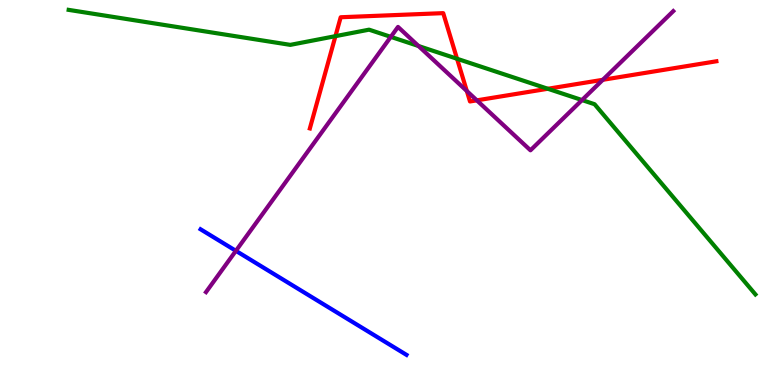[{'lines': ['blue', 'red'], 'intersections': []}, {'lines': ['green', 'red'], 'intersections': [{'x': 4.33, 'y': 9.06}, {'x': 5.9, 'y': 8.47}, {'x': 7.07, 'y': 7.69}]}, {'lines': ['purple', 'red'], 'intersections': [{'x': 6.02, 'y': 7.64}, {'x': 6.15, 'y': 7.39}, {'x': 7.78, 'y': 7.93}]}, {'lines': ['blue', 'green'], 'intersections': []}, {'lines': ['blue', 'purple'], 'intersections': [{'x': 3.04, 'y': 3.49}]}, {'lines': ['green', 'purple'], 'intersections': [{'x': 5.04, 'y': 9.04}, {'x': 5.4, 'y': 8.8}, {'x': 7.51, 'y': 7.4}]}]